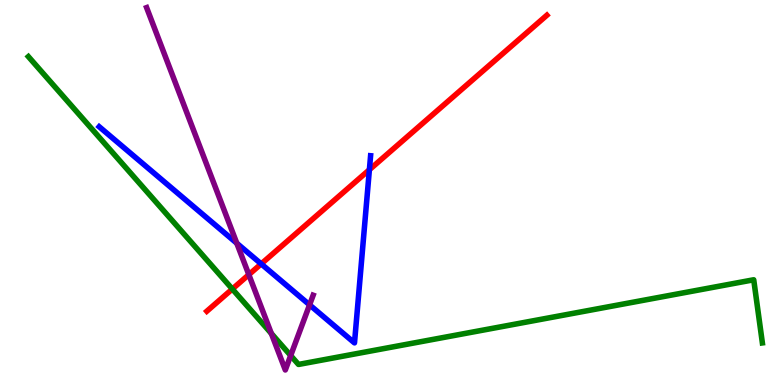[{'lines': ['blue', 'red'], 'intersections': [{'x': 3.37, 'y': 3.15}, {'x': 4.77, 'y': 5.59}]}, {'lines': ['green', 'red'], 'intersections': [{'x': 3.0, 'y': 2.49}]}, {'lines': ['purple', 'red'], 'intersections': [{'x': 3.21, 'y': 2.87}]}, {'lines': ['blue', 'green'], 'intersections': []}, {'lines': ['blue', 'purple'], 'intersections': [{'x': 3.06, 'y': 3.68}, {'x': 3.99, 'y': 2.08}]}, {'lines': ['green', 'purple'], 'intersections': [{'x': 3.5, 'y': 1.34}, {'x': 3.75, 'y': 0.765}]}]